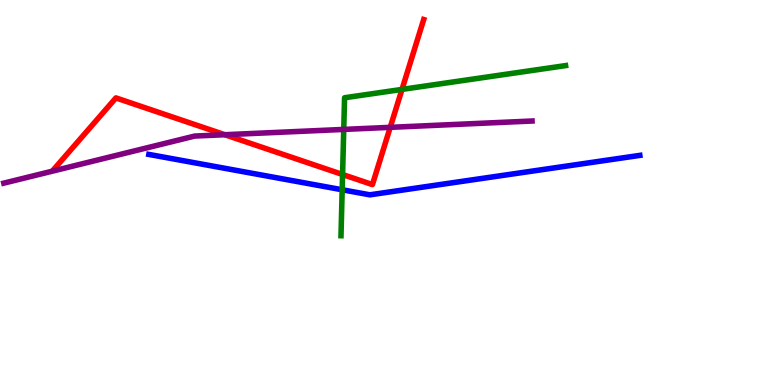[{'lines': ['blue', 'red'], 'intersections': []}, {'lines': ['green', 'red'], 'intersections': [{'x': 4.42, 'y': 5.47}, {'x': 5.19, 'y': 7.68}]}, {'lines': ['purple', 'red'], 'intersections': [{'x': 2.9, 'y': 6.5}, {'x': 5.04, 'y': 6.69}]}, {'lines': ['blue', 'green'], 'intersections': [{'x': 4.42, 'y': 5.07}]}, {'lines': ['blue', 'purple'], 'intersections': []}, {'lines': ['green', 'purple'], 'intersections': [{'x': 4.44, 'y': 6.64}]}]